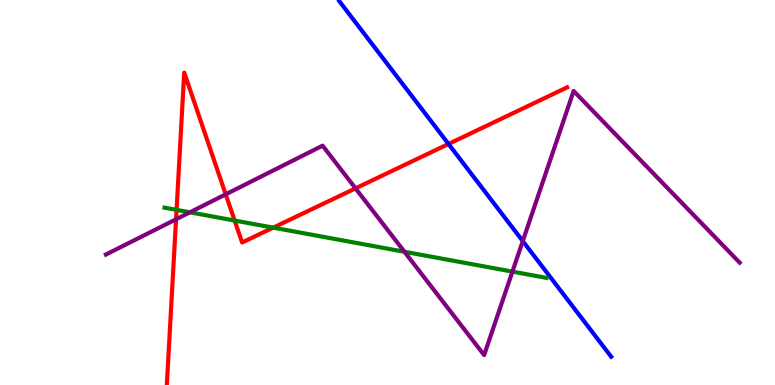[{'lines': ['blue', 'red'], 'intersections': [{'x': 5.79, 'y': 6.26}]}, {'lines': ['green', 'red'], 'intersections': [{'x': 2.28, 'y': 4.55}, {'x': 3.03, 'y': 4.27}, {'x': 3.53, 'y': 4.09}]}, {'lines': ['purple', 'red'], 'intersections': [{'x': 2.27, 'y': 4.3}, {'x': 2.91, 'y': 4.95}, {'x': 4.59, 'y': 5.11}]}, {'lines': ['blue', 'green'], 'intersections': []}, {'lines': ['blue', 'purple'], 'intersections': [{'x': 6.75, 'y': 3.74}]}, {'lines': ['green', 'purple'], 'intersections': [{'x': 2.45, 'y': 4.49}, {'x': 5.22, 'y': 3.46}, {'x': 6.61, 'y': 2.94}]}]